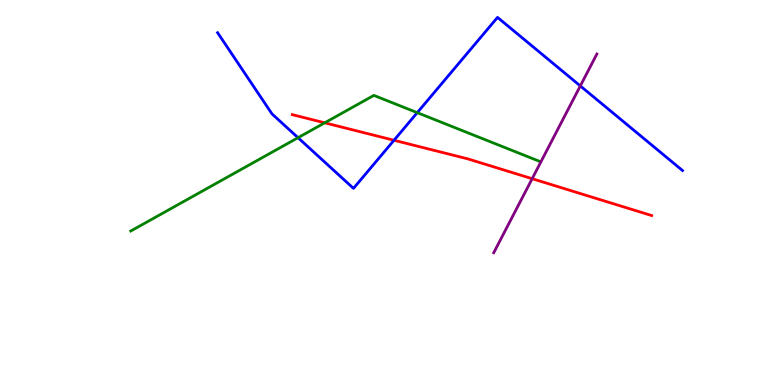[{'lines': ['blue', 'red'], 'intersections': [{'x': 5.08, 'y': 6.36}]}, {'lines': ['green', 'red'], 'intersections': [{'x': 4.19, 'y': 6.81}]}, {'lines': ['purple', 'red'], 'intersections': [{'x': 6.87, 'y': 5.36}]}, {'lines': ['blue', 'green'], 'intersections': [{'x': 3.85, 'y': 6.42}, {'x': 5.38, 'y': 7.07}]}, {'lines': ['blue', 'purple'], 'intersections': [{'x': 7.49, 'y': 7.77}]}, {'lines': ['green', 'purple'], 'intersections': []}]